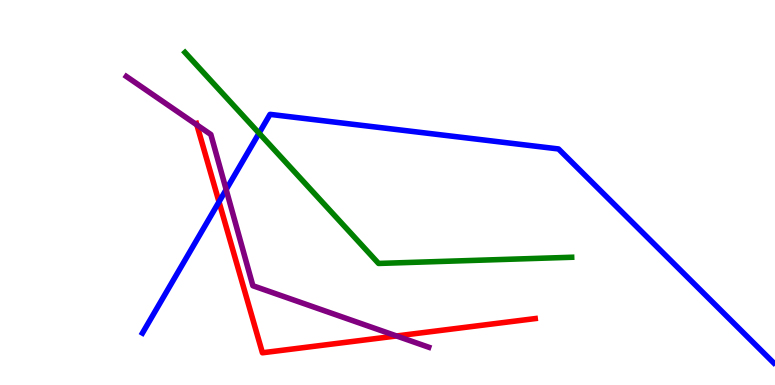[{'lines': ['blue', 'red'], 'intersections': [{'x': 2.83, 'y': 4.76}]}, {'lines': ['green', 'red'], 'intersections': []}, {'lines': ['purple', 'red'], 'intersections': [{'x': 2.54, 'y': 6.76}, {'x': 5.12, 'y': 1.27}]}, {'lines': ['blue', 'green'], 'intersections': [{'x': 3.34, 'y': 6.54}]}, {'lines': ['blue', 'purple'], 'intersections': [{'x': 2.92, 'y': 5.08}]}, {'lines': ['green', 'purple'], 'intersections': []}]